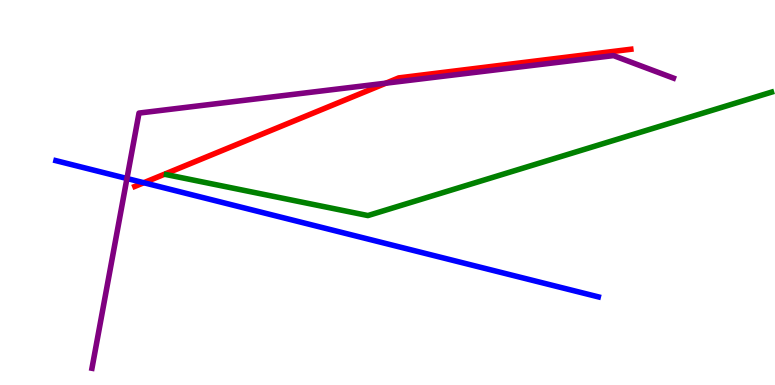[{'lines': ['blue', 'red'], 'intersections': [{'x': 1.86, 'y': 5.25}]}, {'lines': ['green', 'red'], 'intersections': []}, {'lines': ['purple', 'red'], 'intersections': [{'x': 4.98, 'y': 7.84}]}, {'lines': ['blue', 'green'], 'intersections': []}, {'lines': ['blue', 'purple'], 'intersections': [{'x': 1.64, 'y': 5.36}]}, {'lines': ['green', 'purple'], 'intersections': []}]